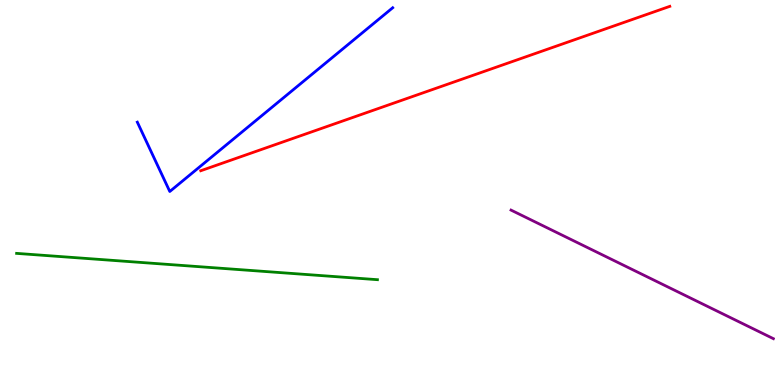[{'lines': ['blue', 'red'], 'intersections': []}, {'lines': ['green', 'red'], 'intersections': []}, {'lines': ['purple', 'red'], 'intersections': []}, {'lines': ['blue', 'green'], 'intersections': []}, {'lines': ['blue', 'purple'], 'intersections': []}, {'lines': ['green', 'purple'], 'intersections': []}]